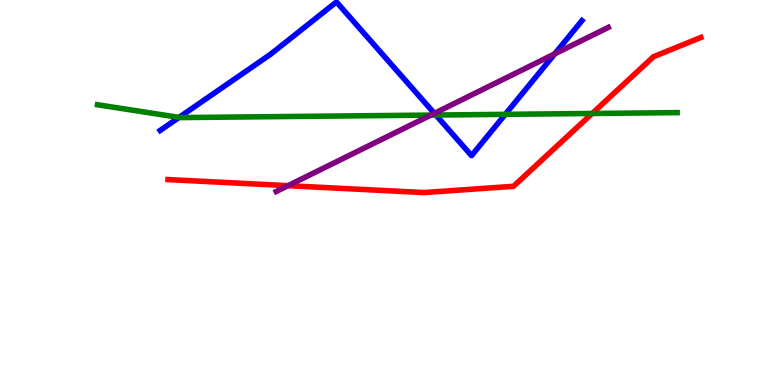[{'lines': ['blue', 'red'], 'intersections': []}, {'lines': ['green', 'red'], 'intersections': [{'x': 7.64, 'y': 7.05}]}, {'lines': ['purple', 'red'], 'intersections': [{'x': 3.72, 'y': 5.18}]}, {'lines': ['blue', 'green'], 'intersections': [{'x': 2.31, 'y': 6.95}, {'x': 5.62, 'y': 7.01}, {'x': 6.52, 'y': 7.03}]}, {'lines': ['blue', 'purple'], 'intersections': [{'x': 5.6, 'y': 7.06}, {'x': 7.16, 'y': 8.6}]}, {'lines': ['green', 'purple'], 'intersections': [{'x': 5.56, 'y': 7.01}]}]